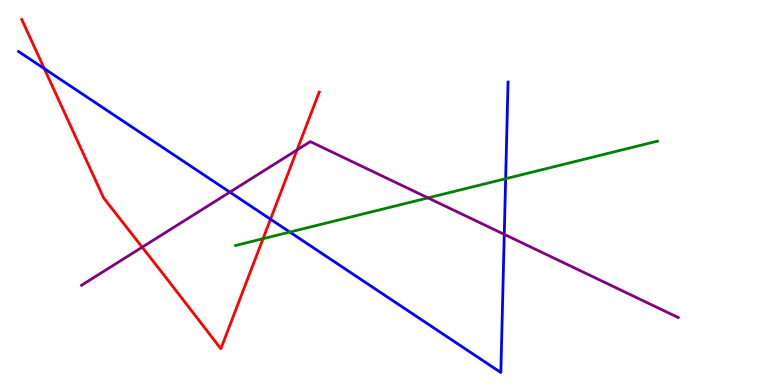[{'lines': ['blue', 'red'], 'intersections': [{'x': 0.572, 'y': 8.22}, {'x': 3.49, 'y': 4.31}]}, {'lines': ['green', 'red'], 'intersections': [{'x': 3.39, 'y': 3.8}]}, {'lines': ['purple', 'red'], 'intersections': [{'x': 1.83, 'y': 3.58}, {'x': 3.83, 'y': 6.11}]}, {'lines': ['blue', 'green'], 'intersections': [{'x': 3.74, 'y': 3.97}, {'x': 6.52, 'y': 5.36}]}, {'lines': ['blue', 'purple'], 'intersections': [{'x': 2.97, 'y': 5.01}, {'x': 6.51, 'y': 3.91}]}, {'lines': ['green', 'purple'], 'intersections': [{'x': 5.52, 'y': 4.86}]}]